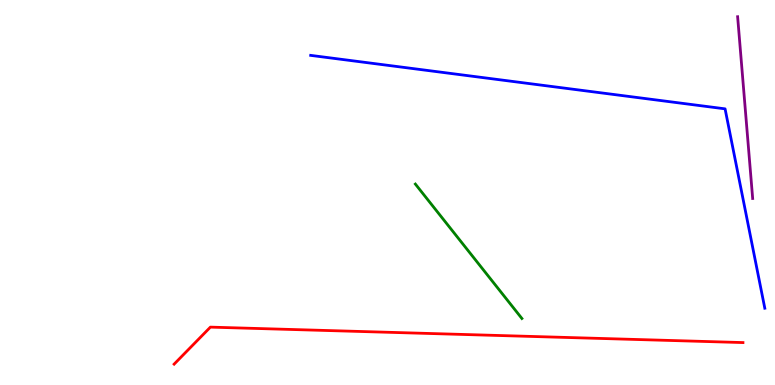[{'lines': ['blue', 'red'], 'intersections': []}, {'lines': ['green', 'red'], 'intersections': []}, {'lines': ['purple', 'red'], 'intersections': []}, {'lines': ['blue', 'green'], 'intersections': []}, {'lines': ['blue', 'purple'], 'intersections': []}, {'lines': ['green', 'purple'], 'intersections': []}]